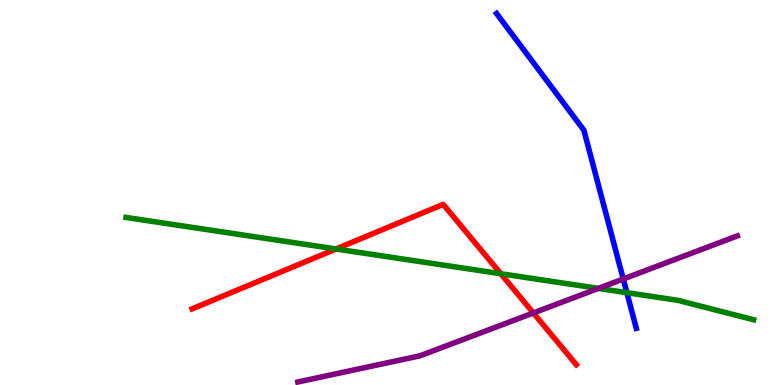[{'lines': ['blue', 'red'], 'intersections': []}, {'lines': ['green', 'red'], 'intersections': [{'x': 4.34, 'y': 3.53}, {'x': 6.46, 'y': 2.89}]}, {'lines': ['purple', 'red'], 'intersections': [{'x': 6.88, 'y': 1.87}]}, {'lines': ['blue', 'green'], 'intersections': [{'x': 8.09, 'y': 2.4}]}, {'lines': ['blue', 'purple'], 'intersections': [{'x': 8.04, 'y': 2.75}]}, {'lines': ['green', 'purple'], 'intersections': [{'x': 7.72, 'y': 2.51}]}]